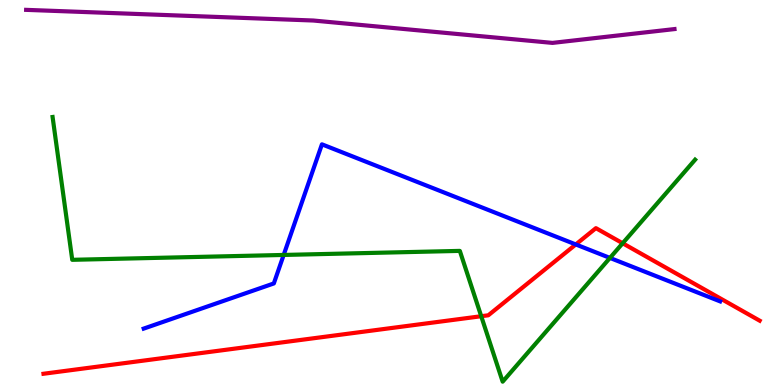[{'lines': ['blue', 'red'], 'intersections': [{'x': 7.43, 'y': 3.65}]}, {'lines': ['green', 'red'], 'intersections': [{'x': 6.21, 'y': 1.79}, {'x': 8.03, 'y': 3.68}]}, {'lines': ['purple', 'red'], 'intersections': []}, {'lines': ['blue', 'green'], 'intersections': [{'x': 3.66, 'y': 3.38}, {'x': 7.87, 'y': 3.3}]}, {'lines': ['blue', 'purple'], 'intersections': []}, {'lines': ['green', 'purple'], 'intersections': []}]